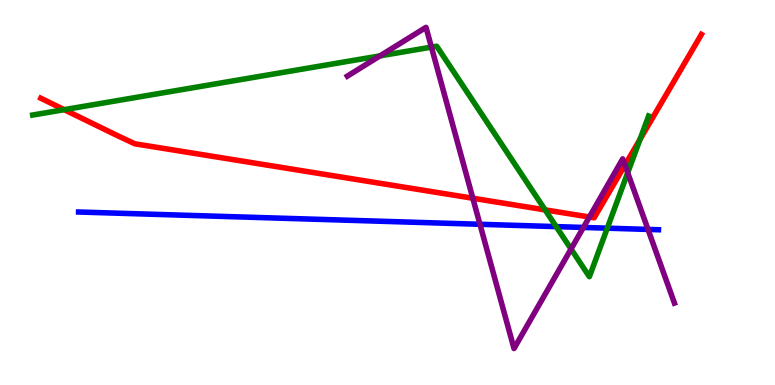[{'lines': ['blue', 'red'], 'intersections': []}, {'lines': ['green', 'red'], 'intersections': [{'x': 0.829, 'y': 7.15}, {'x': 7.03, 'y': 4.55}, {'x': 8.26, 'y': 6.38}]}, {'lines': ['purple', 'red'], 'intersections': [{'x': 6.1, 'y': 4.85}, {'x': 7.6, 'y': 4.36}, {'x': 8.06, 'y': 5.71}]}, {'lines': ['blue', 'green'], 'intersections': [{'x': 7.18, 'y': 4.11}, {'x': 7.84, 'y': 4.07}]}, {'lines': ['blue', 'purple'], 'intersections': [{'x': 6.19, 'y': 4.17}, {'x': 7.53, 'y': 4.09}, {'x': 8.36, 'y': 4.04}]}, {'lines': ['green', 'purple'], 'intersections': [{'x': 4.9, 'y': 8.55}, {'x': 5.57, 'y': 8.78}, {'x': 7.37, 'y': 3.53}, {'x': 8.1, 'y': 5.51}]}]